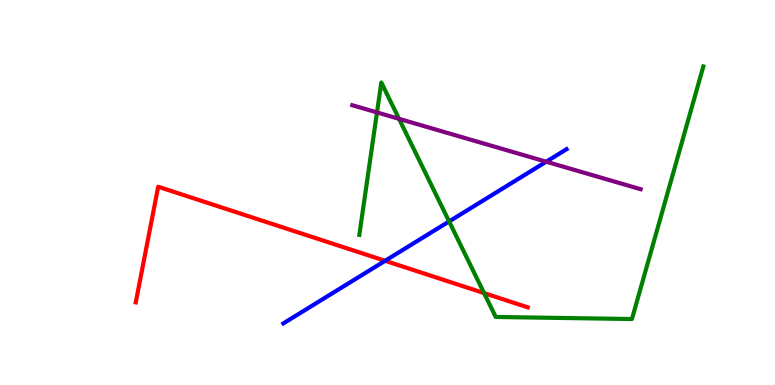[{'lines': ['blue', 'red'], 'intersections': [{'x': 4.97, 'y': 3.23}]}, {'lines': ['green', 'red'], 'intersections': [{'x': 6.25, 'y': 2.39}]}, {'lines': ['purple', 'red'], 'intersections': []}, {'lines': ['blue', 'green'], 'intersections': [{'x': 5.79, 'y': 4.25}]}, {'lines': ['blue', 'purple'], 'intersections': [{'x': 7.05, 'y': 5.8}]}, {'lines': ['green', 'purple'], 'intersections': [{'x': 4.86, 'y': 7.08}, {'x': 5.15, 'y': 6.91}]}]